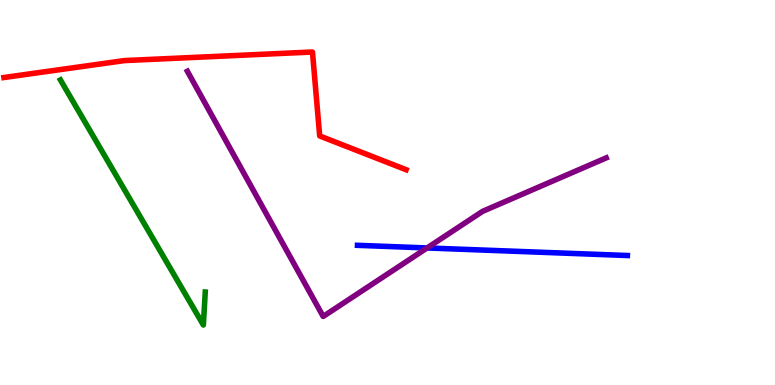[{'lines': ['blue', 'red'], 'intersections': []}, {'lines': ['green', 'red'], 'intersections': []}, {'lines': ['purple', 'red'], 'intersections': []}, {'lines': ['blue', 'green'], 'intersections': []}, {'lines': ['blue', 'purple'], 'intersections': [{'x': 5.51, 'y': 3.56}]}, {'lines': ['green', 'purple'], 'intersections': []}]